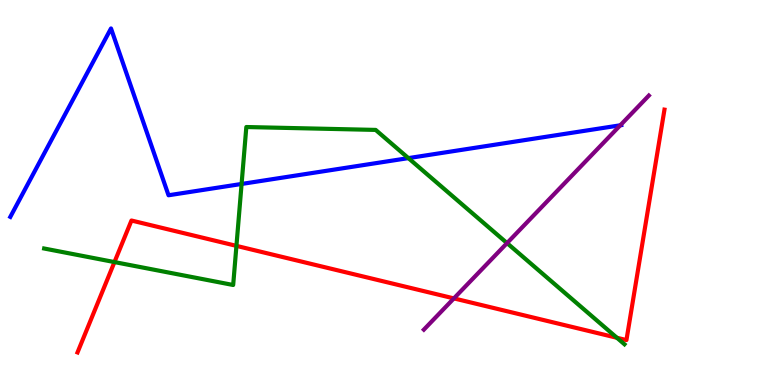[{'lines': ['blue', 'red'], 'intersections': []}, {'lines': ['green', 'red'], 'intersections': [{'x': 1.48, 'y': 3.19}, {'x': 3.05, 'y': 3.61}, {'x': 7.96, 'y': 1.23}]}, {'lines': ['purple', 'red'], 'intersections': [{'x': 5.86, 'y': 2.25}]}, {'lines': ['blue', 'green'], 'intersections': [{'x': 3.12, 'y': 5.22}, {'x': 5.27, 'y': 5.89}]}, {'lines': ['blue', 'purple'], 'intersections': [{'x': 8.0, 'y': 6.75}]}, {'lines': ['green', 'purple'], 'intersections': [{'x': 6.54, 'y': 3.69}]}]